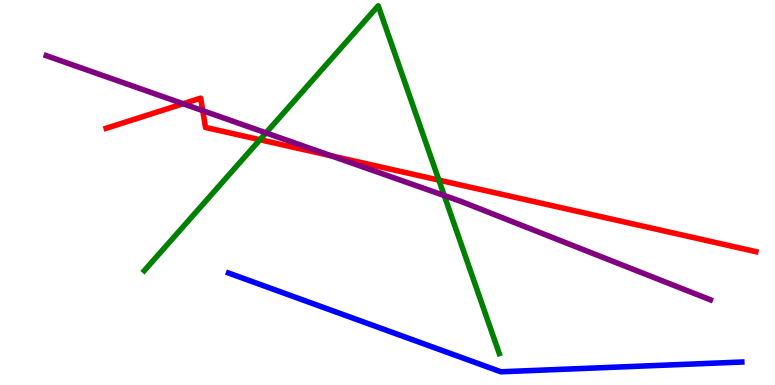[{'lines': ['blue', 'red'], 'intersections': []}, {'lines': ['green', 'red'], 'intersections': [{'x': 3.35, 'y': 6.37}, {'x': 5.66, 'y': 5.32}]}, {'lines': ['purple', 'red'], 'intersections': [{'x': 2.36, 'y': 7.31}, {'x': 2.62, 'y': 7.13}, {'x': 4.27, 'y': 5.95}]}, {'lines': ['blue', 'green'], 'intersections': []}, {'lines': ['blue', 'purple'], 'intersections': []}, {'lines': ['green', 'purple'], 'intersections': [{'x': 3.43, 'y': 6.55}, {'x': 5.73, 'y': 4.92}]}]